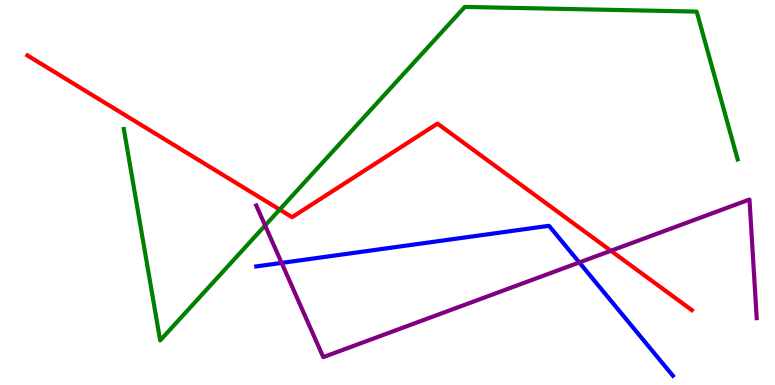[{'lines': ['blue', 'red'], 'intersections': []}, {'lines': ['green', 'red'], 'intersections': [{'x': 3.61, 'y': 4.56}]}, {'lines': ['purple', 'red'], 'intersections': [{'x': 7.88, 'y': 3.49}]}, {'lines': ['blue', 'green'], 'intersections': []}, {'lines': ['blue', 'purple'], 'intersections': [{'x': 3.63, 'y': 3.17}, {'x': 7.47, 'y': 3.18}]}, {'lines': ['green', 'purple'], 'intersections': [{'x': 3.42, 'y': 4.14}]}]